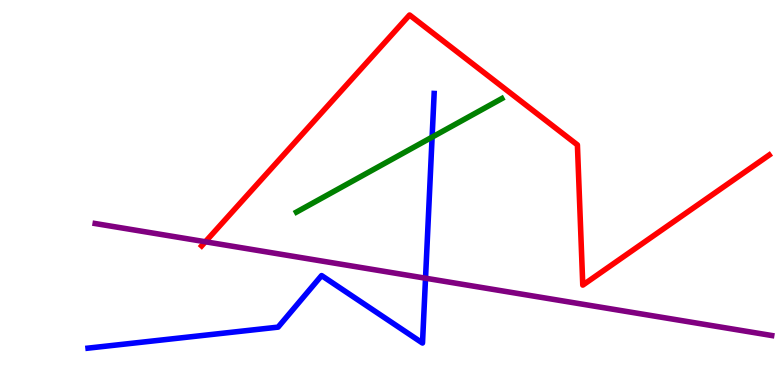[{'lines': ['blue', 'red'], 'intersections': []}, {'lines': ['green', 'red'], 'intersections': []}, {'lines': ['purple', 'red'], 'intersections': [{'x': 2.65, 'y': 3.72}]}, {'lines': ['blue', 'green'], 'intersections': [{'x': 5.58, 'y': 6.44}]}, {'lines': ['blue', 'purple'], 'intersections': [{'x': 5.49, 'y': 2.77}]}, {'lines': ['green', 'purple'], 'intersections': []}]